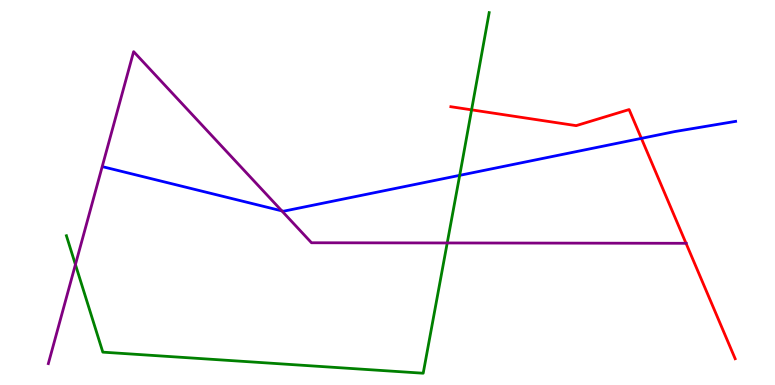[{'lines': ['blue', 'red'], 'intersections': [{'x': 8.28, 'y': 6.41}]}, {'lines': ['green', 'red'], 'intersections': [{'x': 6.09, 'y': 7.15}]}, {'lines': ['purple', 'red'], 'intersections': [{'x': 8.85, 'y': 3.68}]}, {'lines': ['blue', 'green'], 'intersections': [{'x': 5.93, 'y': 5.45}]}, {'lines': ['blue', 'purple'], 'intersections': [{'x': 3.64, 'y': 4.52}]}, {'lines': ['green', 'purple'], 'intersections': [{'x': 0.973, 'y': 3.13}, {'x': 5.77, 'y': 3.69}]}]